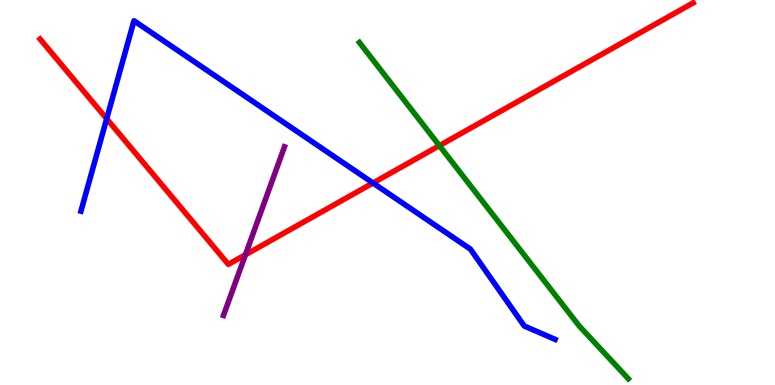[{'lines': ['blue', 'red'], 'intersections': [{'x': 1.38, 'y': 6.92}, {'x': 4.81, 'y': 5.25}]}, {'lines': ['green', 'red'], 'intersections': [{'x': 5.67, 'y': 6.22}]}, {'lines': ['purple', 'red'], 'intersections': [{'x': 3.17, 'y': 3.38}]}, {'lines': ['blue', 'green'], 'intersections': []}, {'lines': ['blue', 'purple'], 'intersections': []}, {'lines': ['green', 'purple'], 'intersections': []}]